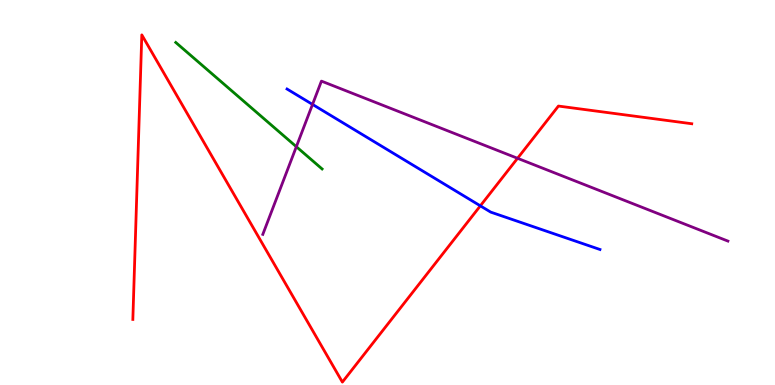[{'lines': ['blue', 'red'], 'intersections': [{'x': 6.2, 'y': 4.65}]}, {'lines': ['green', 'red'], 'intersections': []}, {'lines': ['purple', 'red'], 'intersections': [{'x': 6.68, 'y': 5.89}]}, {'lines': ['blue', 'green'], 'intersections': []}, {'lines': ['blue', 'purple'], 'intersections': [{'x': 4.03, 'y': 7.29}]}, {'lines': ['green', 'purple'], 'intersections': [{'x': 3.82, 'y': 6.19}]}]